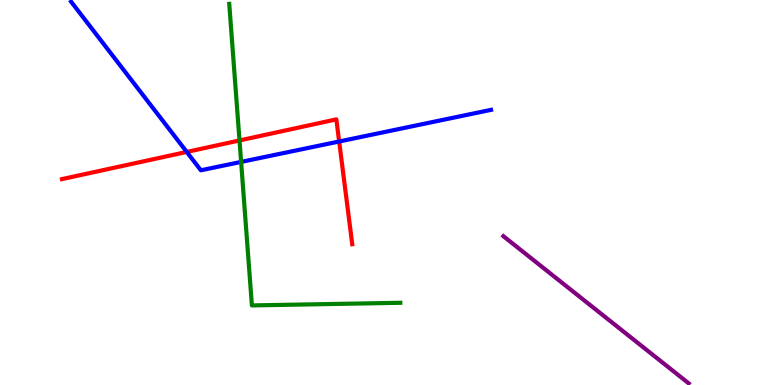[{'lines': ['blue', 'red'], 'intersections': [{'x': 2.41, 'y': 6.05}, {'x': 4.38, 'y': 6.33}]}, {'lines': ['green', 'red'], 'intersections': [{'x': 3.09, 'y': 6.35}]}, {'lines': ['purple', 'red'], 'intersections': []}, {'lines': ['blue', 'green'], 'intersections': [{'x': 3.11, 'y': 5.79}]}, {'lines': ['blue', 'purple'], 'intersections': []}, {'lines': ['green', 'purple'], 'intersections': []}]